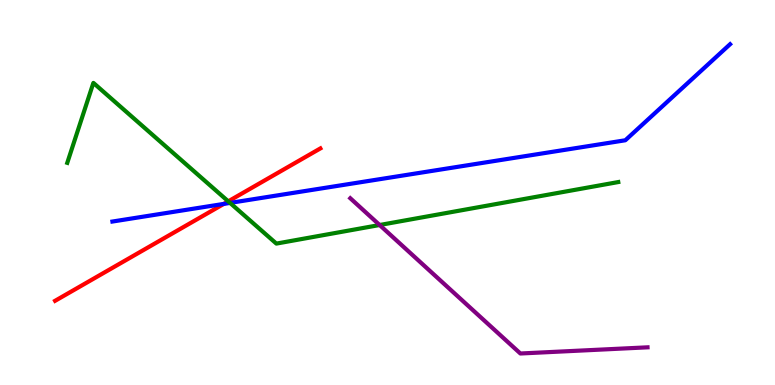[{'lines': ['blue', 'red'], 'intersections': [{'x': 2.89, 'y': 4.7}]}, {'lines': ['green', 'red'], 'intersections': [{'x': 2.95, 'y': 4.77}]}, {'lines': ['purple', 'red'], 'intersections': []}, {'lines': ['blue', 'green'], 'intersections': [{'x': 2.97, 'y': 4.73}]}, {'lines': ['blue', 'purple'], 'intersections': []}, {'lines': ['green', 'purple'], 'intersections': [{'x': 4.9, 'y': 4.16}]}]